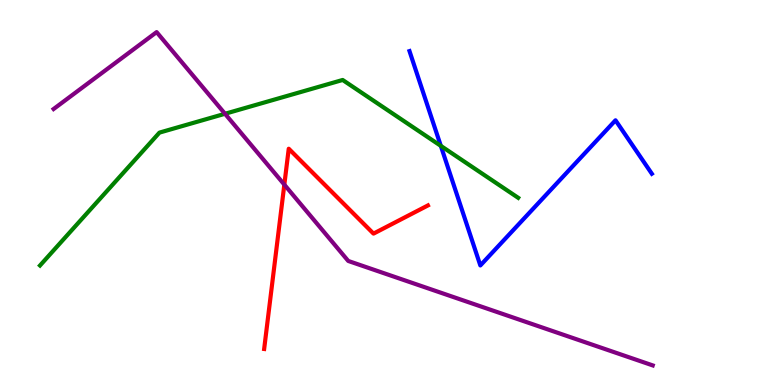[{'lines': ['blue', 'red'], 'intersections': []}, {'lines': ['green', 'red'], 'intersections': []}, {'lines': ['purple', 'red'], 'intersections': [{'x': 3.67, 'y': 5.2}]}, {'lines': ['blue', 'green'], 'intersections': [{'x': 5.69, 'y': 6.21}]}, {'lines': ['blue', 'purple'], 'intersections': []}, {'lines': ['green', 'purple'], 'intersections': [{'x': 2.9, 'y': 7.04}]}]